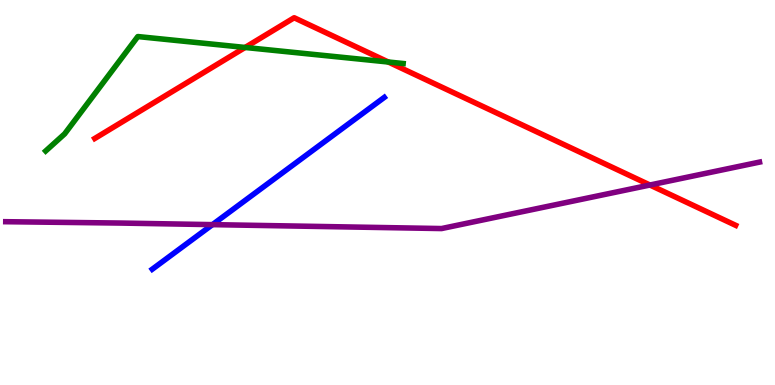[{'lines': ['blue', 'red'], 'intersections': []}, {'lines': ['green', 'red'], 'intersections': [{'x': 3.16, 'y': 8.77}, {'x': 5.01, 'y': 8.39}]}, {'lines': ['purple', 'red'], 'intersections': [{'x': 8.39, 'y': 5.19}]}, {'lines': ['blue', 'green'], 'intersections': []}, {'lines': ['blue', 'purple'], 'intersections': [{'x': 2.74, 'y': 4.17}]}, {'lines': ['green', 'purple'], 'intersections': []}]